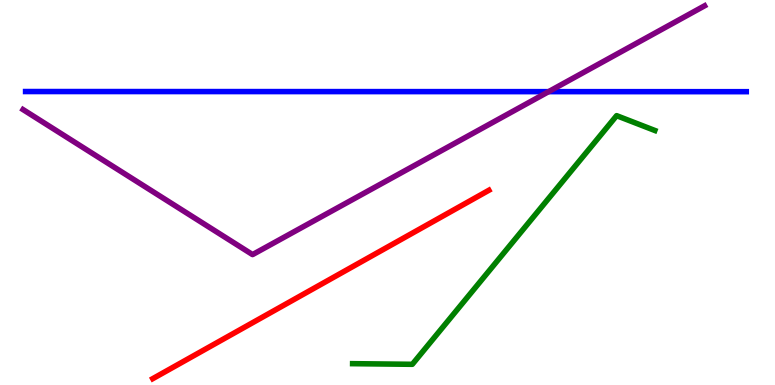[{'lines': ['blue', 'red'], 'intersections': []}, {'lines': ['green', 'red'], 'intersections': []}, {'lines': ['purple', 'red'], 'intersections': []}, {'lines': ['blue', 'green'], 'intersections': []}, {'lines': ['blue', 'purple'], 'intersections': [{'x': 7.08, 'y': 7.62}]}, {'lines': ['green', 'purple'], 'intersections': []}]